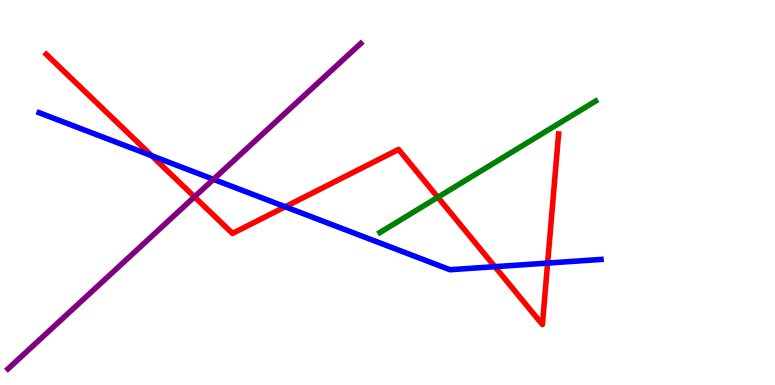[{'lines': ['blue', 'red'], 'intersections': [{'x': 1.96, 'y': 5.96}, {'x': 3.68, 'y': 4.63}, {'x': 6.39, 'y': 3.07}, {'x': 7.07, 'y': 3.17}]}, {'lines': ['green', 'red'], 'intersections': [{'x': 5.65, 'y': 4.88}]}, {'lines': ['purple', 'red'], 'intersections': [{'x': 2.51, 'y': 4.89}]}, {'lines': ['blue', 'green'], 'intersections': []}, {'lines': ['blue', 'purple'], 'intersections': [{'x': 2.75, 'y': 5.34}]}, {'lines': ['green', 'purple'], 'intersections': []}]